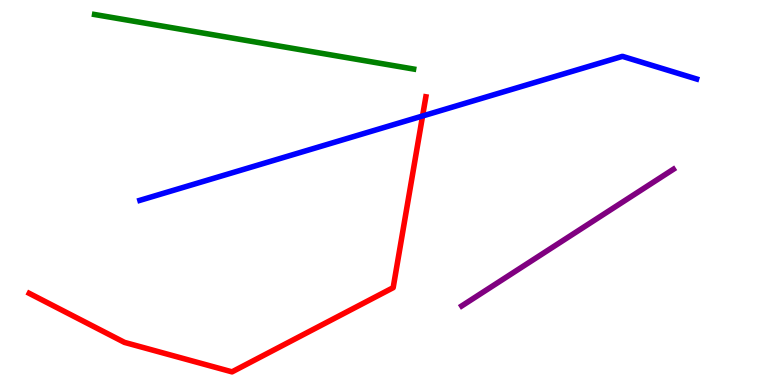[{'lines': ['blue', 'red'], 'intersections': [{'x': 5.45, 'y': 6.99}]}, {'lines': ['green', 'red'], 'intersections': []}, {'lines': ['purple', 'red'], 'intersections': []}, {'lines': ['blue', 'green'], 'intersections': []}, {'lines': ['blue', 'purple'], 'intersections': []}, {'lines': ['green', 'purple'], 'intersections': []}]